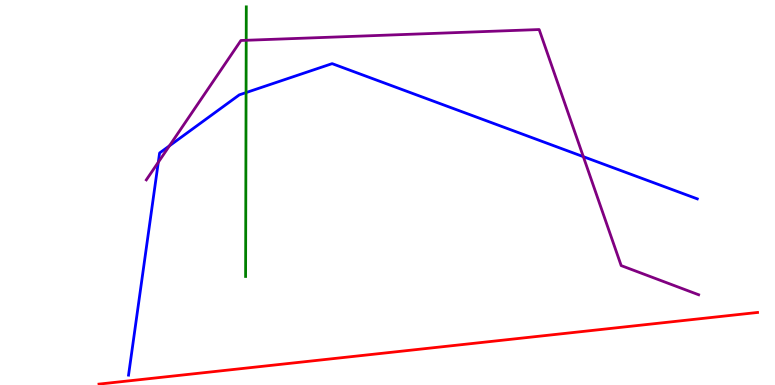[{'lines': ['blue', 'red'], 'intersections': []}, {'lines': ['green', 'red'], 'intersections': []}, {'lines': ['purple', 'red'], 'intersections': []}, {'lines': ['blue', 'green'], 'intersections': [{'x': 3.18, 'y': 7.6}]}, {'lines': ['blue', 'purple'], 'intersections': [{'x': 2.04, 'y': 5.79}, {'x': 2.19, 'y': 6.21}, {'x': 7.53, 'y': 5.93}]}, {'lines': ['green', 'purple'], 'intersections': [{'x': 3.18, 'y': 8.95}]}]